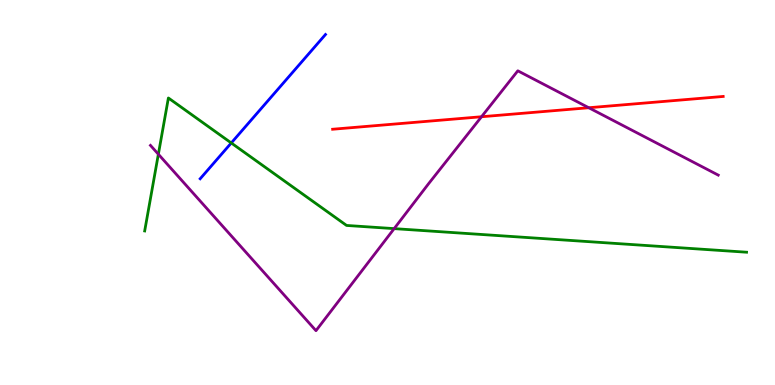[{'lines': ['blue', 'red'], 'intersections': []}, {'lines': ['green', 'red'], 'intersections': []}, {'lines': ['purple', 'red'], 'intersections': [{'x': 6.21, 'y': 6.97}, {'x': 7.6, 'y': 7.2}]}, {'lines': ['blue', 'green'], 'intersections': [{'x': 2.98, 'y': 6.29}]}, {'lines': ['blue', 'purple'], 'intersections': []}, {'lines': ['green', 'purple'], 'intersections': [{'x': 2.04, 'y': 5.99}, {'x': 5.09, 'y': 4.06}]}]